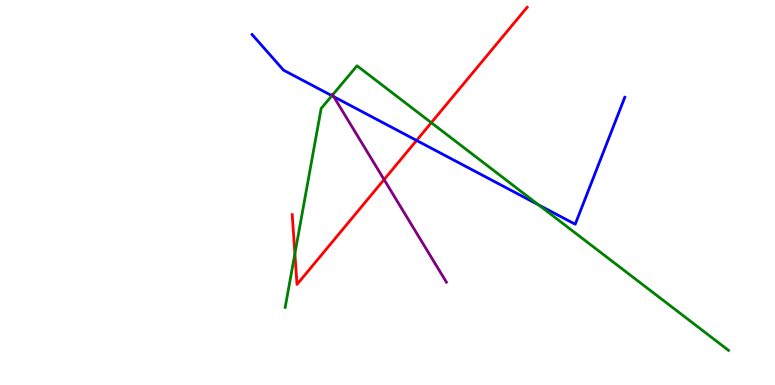[{'lines': ['blue', 'red'], 'intersections': [{'x': 5.38, 'y': 6.35}]}, {'lines': ['green', 'red'], 'intersections': [{'x': 3.81, 'y': 3.41}, {'x': 5.57, 'y': 6.81}]}, {'lines': ['purple', 'red'], 'intersections': [{'x': 4.96, 'y': 5.34}]}, {'lines': ['blue', 'green'], 'intersections': [{'x': 4.28, 'y': 7.51}, {'x': 6.95, 'y': 4.68}]}, {'lines': ['blue', 'purple'], 'intersections': [{'x': 4.31, 'y': 7.49}]}, {'lines': ['green', 'purple'], 'intersections': [{'x': 4.29, 'y': 7.54}]}]